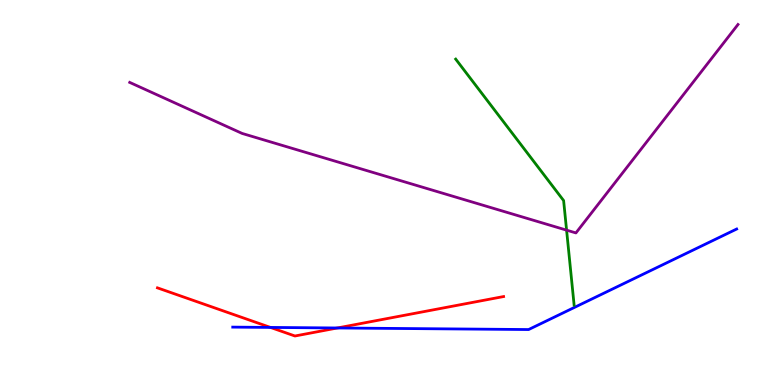[{'lines': ['blue', 'red'], 'intersections': [{'x': 3.49, 'y': 1.5}, {'x': 4.35, 'y': 1.48}]}, {'lines': ['green', 'red'], 'intersections': []}, {'lines': ['purple', 'red'], 'intersections': []}, {'lines': ['blue', 'green'], 'intersections': []}, {'lines': ['blue', 'purple'], 'intersections': []}, {'lines': ['green', 'purple'], 'intersections': [{'x': 7.31, 'y': 4.02}]}]